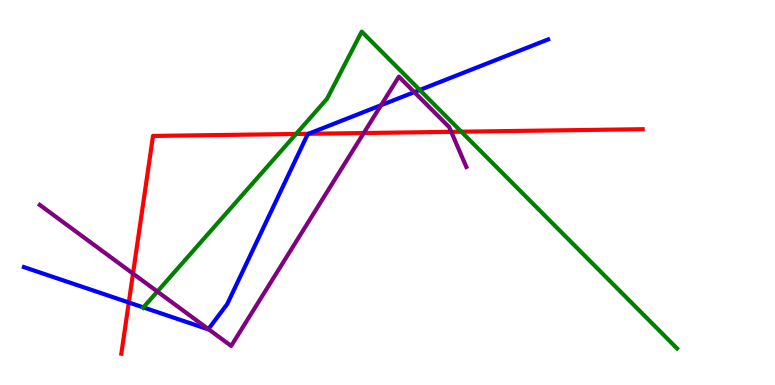[{'lines': ['blue', 'red'], 'intersections': [{'x': 1.66, 'y': 2.14}, {'x': 3.98, 'y': 6.52}]}, {'lines': ['green', 'red'], 'intersections': [{'x': 3.82, 'y': 6.52}, {'x': 5.95, 'y': 6.58}]}, {'lines': ['purple', 'red'], 'intersections': [{'x': 1.72, 'y': 2.89}, {'x': 4.69, 'y': 6.54}, {'x': 5.82, 'y': 6.58}]}, {'lines': ['blue', 'green'], 'intersections': [{'x': 1.85, 'y': 2.02}, {'x': 5.42, 'y': 7.66}]}, {'lines': ['blue', 'purple'], 'intersections': [{'x': 2.69, 'y': 1.45}, {'x': 4.92, 'y': 7.27}, {'x': 5.35, 'y': 7.61}]}, {'lines': ['green', 'purple'], 'intersections': [{'x': 2.03, 'y': 2.43}]}]